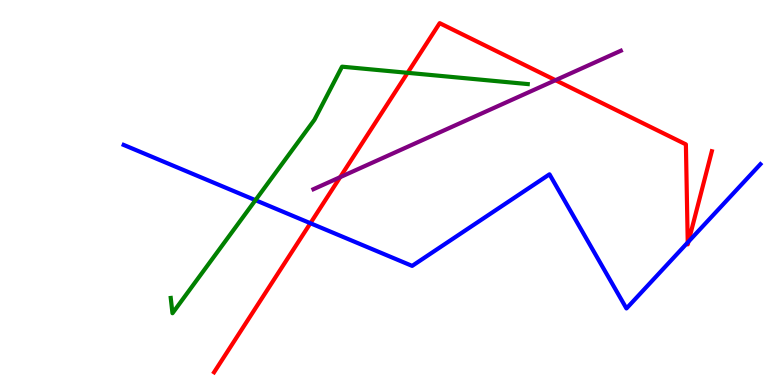[{'lines': ['blue', 'red'], 'intersections': [{'x': 4.01, 'y': 4.2}, {'x': 8.87, 'y': 3.7}, {'x': 8.88, 'y': 3.72}]}, {'lines': ['green', 'red'], 'intersections': [{'x': 5.26, 'y': 8.11}]}, {'lines': ['purple', 'red'], 'intersections': [{'x': 4.39, 'y': 5.4}, {'x': 7.17, 'y': 7.92}]}, {'lines': ['blue', 'green'], 'intersections': [{'x': 3.3, 'y': 4.8}]}, {'lines': ['blue', 'purple'], 'intersections': []}, {'lines': ['green', 'purple'], 'intersections': []}]